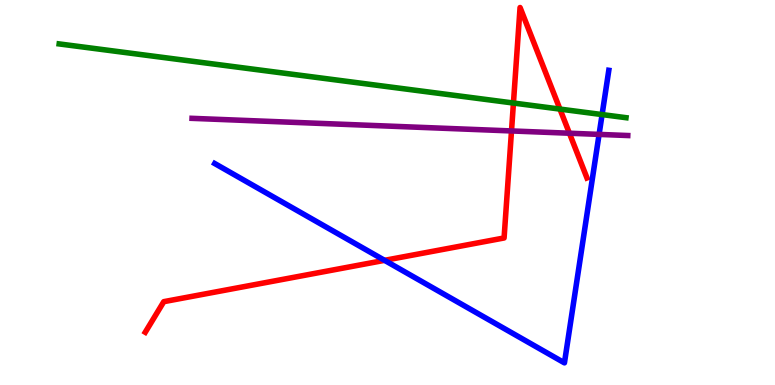[{'lines': ['blue', 'red'], 'intersections': [{'x': 4.96, 'y': 3.24}]}, {'lines': ['green', 'red'], 'intersections': [{'x': 6.63, 'y': 7.32}, {'x': 7.22, 'y': 7.17}]}, {'lines': ['purple', 'red'], 'intersections': [{'x': 6.6, 'y': 6.6}, {'x': 7.35, 'y': 6.54}]}, {'lines': ['blue', 'green'], 'intersections': [{'x': 7.77, 'y': 7.02}]}, {'lines': ['blue', 'purple'], 'intersections': [{'x': 7.73, 'y': 6.51}]}, {'lines': ['green', 'purple'], 'intersections': []}]